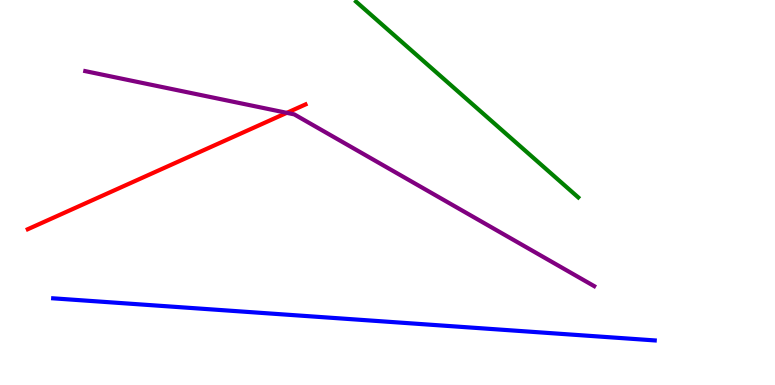[{'lines': ['blue', 'red'], 'intersections': []}, {'lines': ['green', 'red'], 'intersections': []}, {'lines': ['purple', 'red'], 'intersections': [{'x': 3.7, 'y': 7.07}]}, {'lines': ['blue', 'green'], 'intersections': []}, {'lines': ['blue', 'purple'], 'intersections': []}, {'lines': ['green', 'purple'], 'intersections': []}]